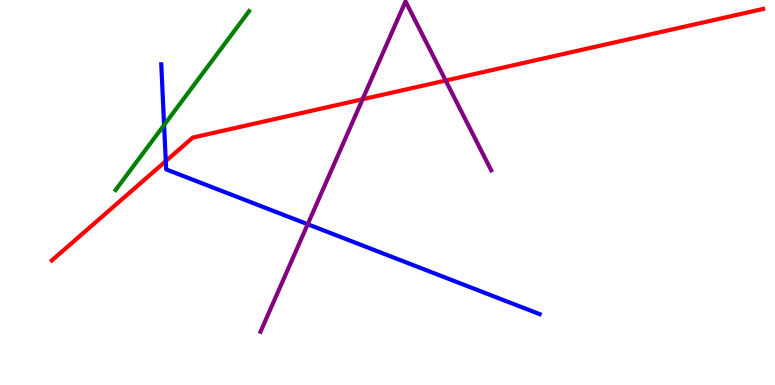[{'lines': ['blue', 'red'], 'intersections': [{'x': 2.14, 'y': 5.81}]}, {'lines': ['green', 'red'], 'intersections': []}, {'lines': ['purple', 'red'], 'intersections': [{'x': 4.68, 'y': 7.42}, {'x': 5.75, 'y': 7.91}]}, {'lines': ['blue', 'green'], 'intersections': [{'x': 2.12, 'y': 6.75}]}, {'lines': ['blue', 'purple'], 'intersections': [{'x': 3.97, 'y': 4.18}]}, {'lines': ['green', 'purple'], 'intersections': []}]